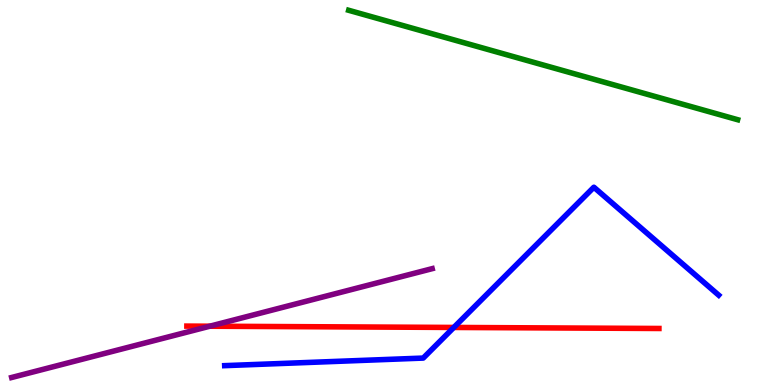[{'lines': ['blue', 'red'], 'intersections': [{'x': 5.86, 'y': 1.49}]}, {'lines': ['green', 'red'], 'intersections': []}, {'lines': ['purple', 'red'], 'intersections': [{'x': 2.71, 'y': 1.53}]}, {'lines': ['blue', 'green'], 'intersections': []}, {'lines': ['blue', 'purple'], 'intersections': []}, {'lines': ['green', 'purple'], 'intersections': []}]